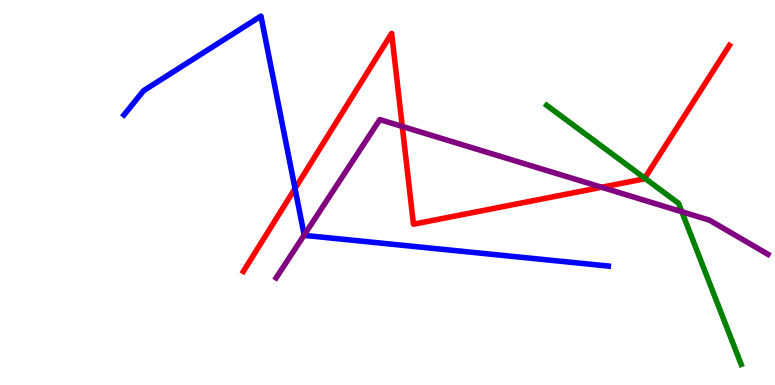[{'lines': ['blue', 'red'], 'intersections': [{'x': 3.81, 'y': 5.1}]}, {'lines': ['green', 'red'], 'intersections': [{'x': 8.32, 'y': 5.37}]}, {'lines': ['purple', 'red'], 'intersections': [{'x': 5.19, 'y': 6.72}, {'x': 7.76, 'y': 5.14}]}, {'lines': ['blue', 'green'], 'intersections': []}, {'lines': ['blue', 'purple'], 'intersections': [{'x': 3.93, 'y': 3.9}]}, {'lines': ['green', 'purple'], 'intersections': [{'x': 8.8, 'y': 4.5}]}]